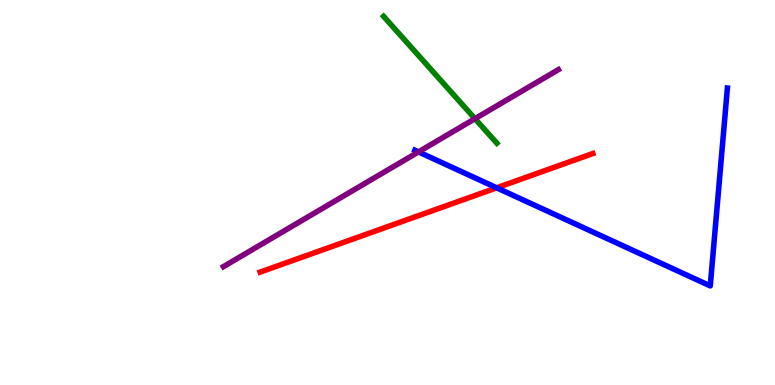[{'lines': ['blue', 'red'], 'intersections': [{'x': 6.41, 'y': 5.12}]}, {'lines': ['green', 'red'], 'intersections': []}, {'lines': ['purple', 'red'], 'intersections': []}, {'lines': ['blue', 'green'], 'intersections': []}, {'lines': ['blue', 'purple'], 'intersections': [{'x': 5.4, 'y': 6.05}]}, {'lines': ['green', 'purple'], 'intersections': [{'x': 6.13, 'y': 6.92}]}]